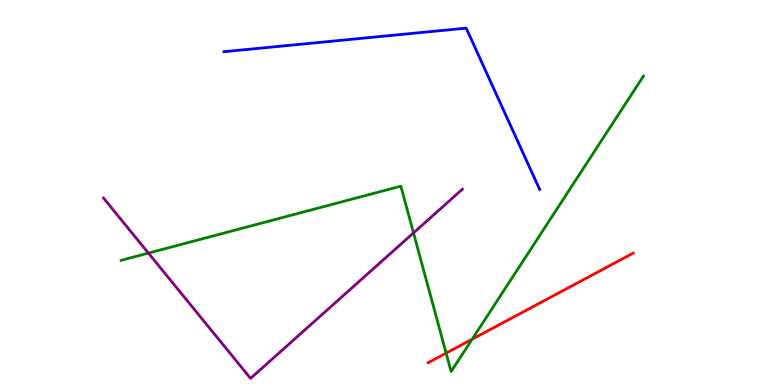[{'lines': ['blue', 'red'], 'intersections': []}, {'lines': ['green', 'red'], 'intersections': [{'x': 5.76, 'y': 0.828}, {'x': 6.09, 'y': 1.19}]}, {'lines': ['purple', 'red'], 'intersections': []}, {'lines': ['blue', 'green'], 'intersections': []}, {'lines': ['blue', 'purple'], 'intersections': []}, {'lines': ['green', 'purple'], 'intersections': [{'x': 1.92, 'y': 3.43}, {'x': 5.34, 'y': 3.95}]}]